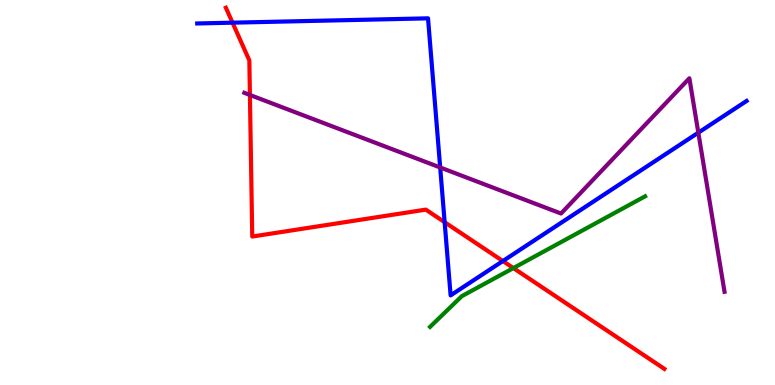[{'lines': ['blue', 'red'], 'intersections': [{'x': 3.0, 'y': 9.41}, {'x': 5.74, 'y': 4.23}, {'x': 6.49, 'y': 3.22}]}, {'lines': ['green', 'red'], 'intersections': [{'x': 6.62, 'y': 3.04}]}, {'lines': ['purple', 'red'], 'intersections': [{'x': 3.22, 'y': 7.53}]}, {'lines': ['blue', 'green'], 'intersections': []}, {'lines': ['blue', 'purple'], 'intersections': [{'x': 5.68, 'y': 5.65}, {'x': 9.01, 'y': 6.55}]}, {'lines': ['green', 'purple'], 'intersections': []}]